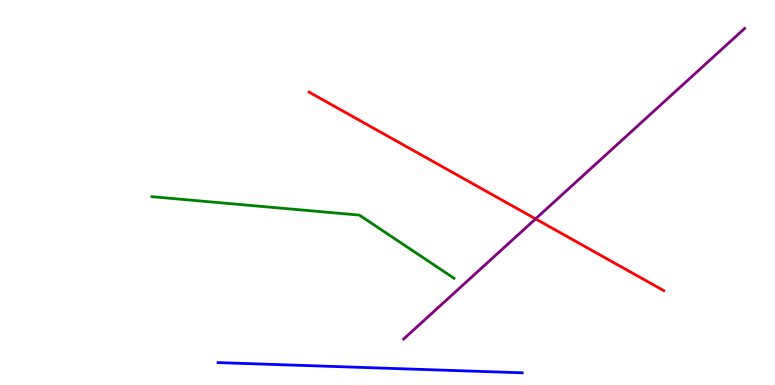[{'lines': ['blue', 'red'], 'intersections': []}, {'lines': ['green', 'red'], 'intersections': []}, {'lines': ['purple', 'red'], 'intersections': [{'x': 6.91, 'y': 4.32}]}, {'lines': ['blue', 'green'], 'intersections': []}, {'lines': ['blue', 'purple'], 'intersections': []}, {'lines': ['green', 'purple'], 'intersections': []}]